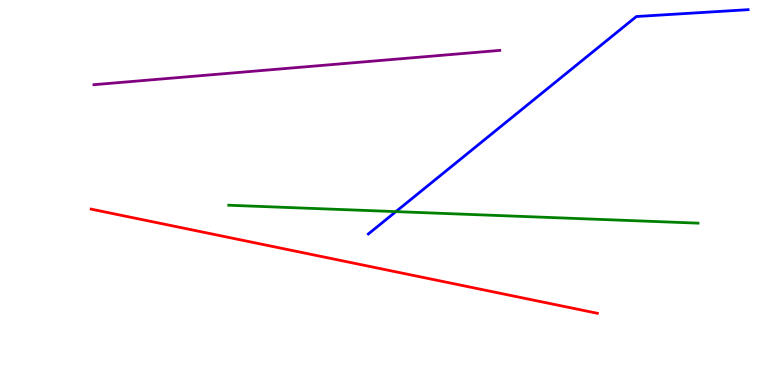[{'lines': ['blue', 'red'], 'intersections': []}, {'lines': ['green', 'red'], 'intersections': []}, {'lines': ['purple', 'red'], 'intersections': []}, {'lines': ['blue', 'green'], 'intersections': [{'x': 5.11, 'y': 4.5}]}, {'lines': ['blue', 'purple'], 'intersections': []}, {'lines': ['green', 'purple'], 'intersections': []}]